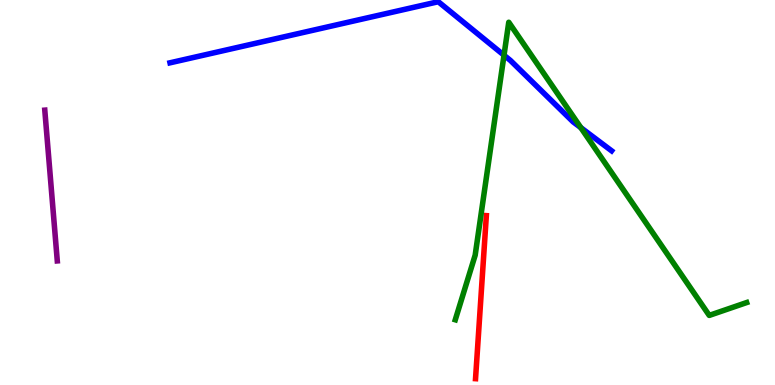[{'lines': ['blue', 'red'], 'intersections': []}, {'lines': ['green', 'red'], 'intersections': []}, {'lines': ['purple', 'red'], 'intersections': []}, {'lines': ['blue', 'green'], 'intersections': [{'x': 6.5, 'y': 8.57}, {'x': 7.49, 'y': 6.68}]}, {'lines': ['blue', 'purple'], 'intersections': []}, {'lines': ['green', 'purple'], 'intersections': []}]